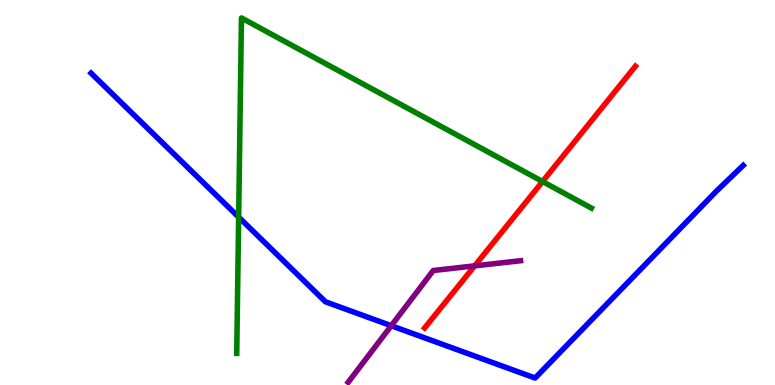[{'lines': ['blue', 'red'], 'intersections': []}, {'lines': ['green', 'red'], 'intersections': [{'x': 7.0, 'y': 5.28}]}, {'lines': ['purple', 'red'], 'intersections': [{'x': 6.12, 'y': 3.09}]}, {'lines': ['blue', 'green'], 'intersections': [{'x': 3.08, 'y': 4.36}]}, {'lines': ['blue', 'purple'], 'intersections': [{'x': 5.05, 'y': 1.54}]}, {'lines': ['green', 'purple'], 'intersections': []}]